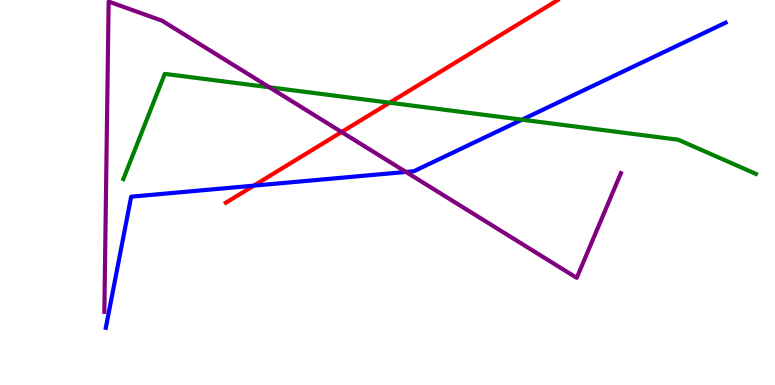[{'lines': ['blue', 'red'], 'intersections': [{'x': 3.27, 'y': 5.18}]}, {'lines': ['green', 'red'], 'intersections': [{'x': 5.03, 'y': 7.33}]}, {'lines': ['purple', 'red'], 'intersections': [{'x': 4.41, 'y': 6.57}]}, {'lines': ['blue', 'green'], 'intersections': [{'x': 6.74, 'y': 6.89}]}, {'lines': ['blue', 'purple'], 'intersections': [{'x': 5.24, 'y': 5.53}]}, {'lines': ['green', 'purple'], 'intersections': [{'x': 3.48, 'y': 7.73}]}]